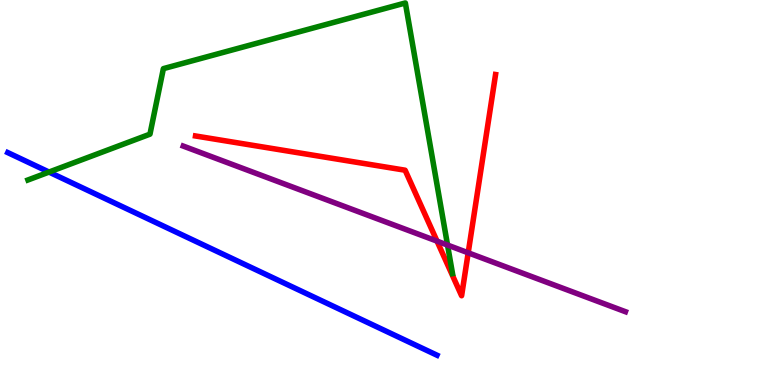[{'lines': ['blue', 'red'], 'intersections': []}, {'lines': ['green', 'red'], 'intersections': []}, {'lines': ['purple', 'red'], 'intersections': [{'x': 5.64, 'y': 3.74}, {'x': 6.04, 'y': 3.43}]}, {'lines': ['blue', 'green'], 'intersections': [{'x': 0.632, 'y': 5.53}]}, {'lines': ['blue', 'purple'], 'intersections': []}, {'lines': ['green', 'purple'], 'intersections': [{'x': 5.77, 'y': 3.63}]}]